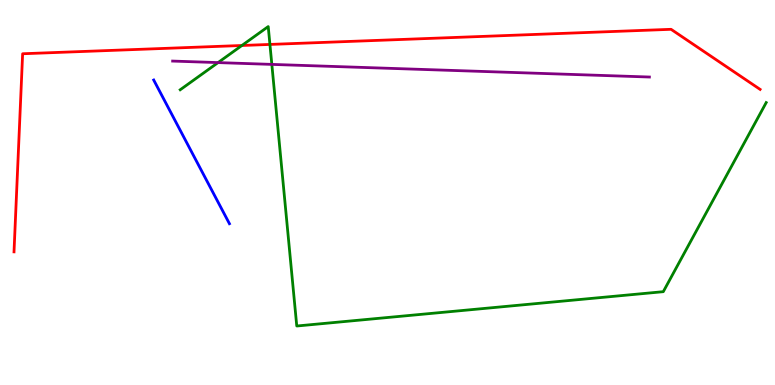[{'lines': ['blue', 'red'], 'intersections': []}, {'lines': ['green', 'red'], 'intersections': [{'x': 3.12, 'y': 8.82}, {'x': 3.48, 'y': 8.85}]}, {'lines': ['purple', 'red'], 'intersections': []}, {'lines': ['blue', 'green'], 'intersections': []}, {'lines': ['blue', 'purple'], 'intersections': []}, {'lines': ['green', 'purple'], 'intersections': [{'x': 2.81, 'y': 8.37}, {'x': 3.51, 'y': 8.33}]}]